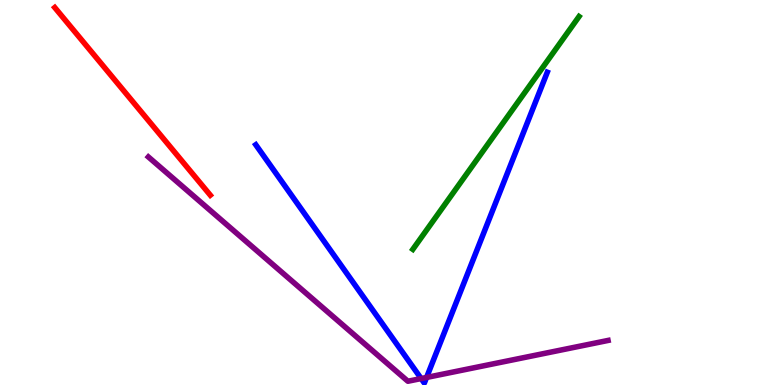[{'lines': ['blue', 'red'], 'intersections': []}, {'lines': ['green', 'red'], 'intersections': []}, {'lines': ['purple', 'red'], 'intersections': []}, {'lines': ['blue', 'green'], 'intersections': []}, {'lines': ['blue', 'purple'], 'intersections': [{'x': 5.43, 'y': 0.167}, {'x': 5.5, 'y': 0.196}]}, {'lines': ['green', 'purple'], 'intersections': []}]